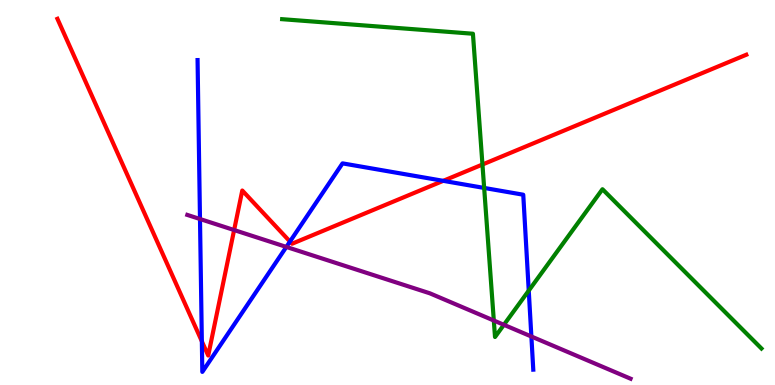[{'lines': ['blue', 'red'], 'intersections': [{'x': 2.6, 'y': 1.13}, {'x': 3.74, 'y': 3.73}, {'x': 5.72, 'y': 5.3}]}, {'lines': ['green', 'red'], 'intersections': [{'x': 6.23, 'y': 5.73}]}, {'lines': ['purple', 'red'], 'intersections': [{'x': 3.02, 'y': 4.02}]}, {'lines': ['blue', 'green'], 'intersections': [{'x': 6.25, 'y': 5.12}, {'x': 6.82, 'y': 2.45}]}, {'lines': ['blue', 'purple'], 'intersections': [{'x': 2.58, 'y': 4.31}, {'x': 3.69, 'y': 3.59}, {'x': 6.86, 'y': 1.26}]}, {'lines': ['green', 'purple'], 'intersections': [{'x': 6.37, 'y': 1.67}, {'x': 6.5, 'y': 1.56}]}]